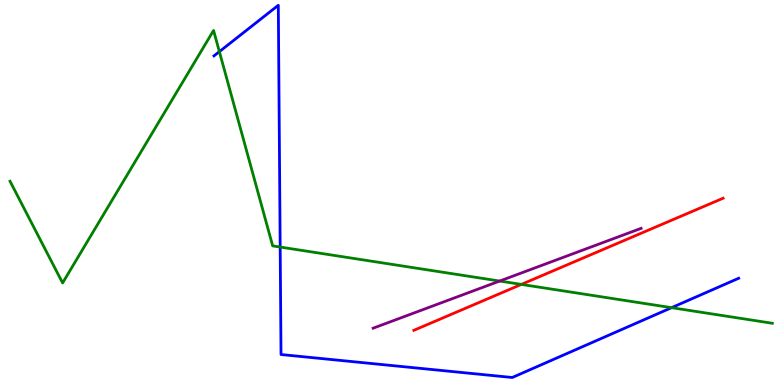[{'lines': ['blue', 'red'], 'intersections': []}, {'lines': ['green', 'red'], 'intersections': [{'x': 6.73, 'y': 2.61}]}, {'lines': ['purple', 'red'], 'intersections': []}, {'lines': ['blue', 'green'], 'intersections': [{'x': 2.83, 'y': 8.66}, {'x': 3.62, 'y': 3.58}, {'x': 8.67, 'y': 2.01}]}, {'lines': ['blue', 'purple'], 'intersections': []}, {'lines': ['green', 'purple'], 'intersections': [{'x': 6.45, 'y': 2.7}]}]